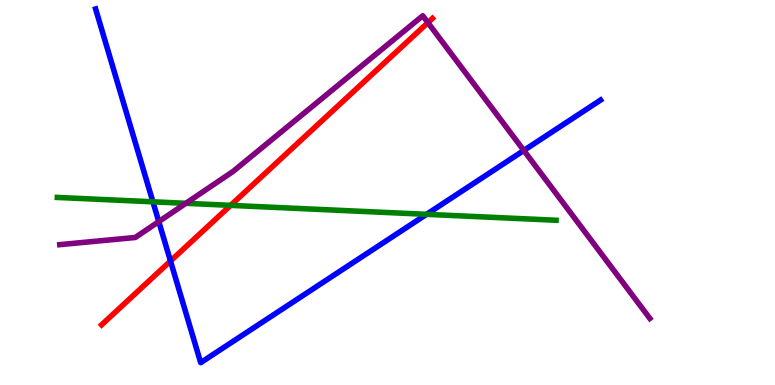[{'lines': ['blue', 'red'], 'intersections': [{'x': 2.2, 'y': 3.22}]}, {'lines': ['green', 'red'], 'intersections': [{'x': 2.98, 'y': 4.67}]}, {'lines': ['purple', 'red'], 'intersections': [{'x': 5.52, 'y': 9.41}]}, {'lines': ['blue', 'green'], 'intersections': [{'x': 1.97, 'y': 4.76}, {'x': 5.5, 'y': 4.43}]}, {'lines': ['blue', 'purple'], 'intersections': [{'x': 2.05, 'y': 4.24}, {'x': 6.76, 'y': 6.09}]}, {'lines': ['green', 'purple'], 'intersections': [{'x': 2.4, 'y': 4.72}]}]